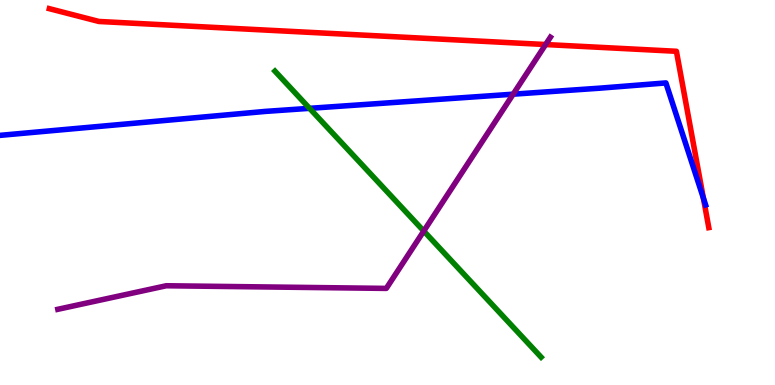[{'lines': ['blue', 'red'], 'intersections': [{'x': 9.08, 'y': 4.86}]}, {'lines': ['green', 'red'], 'intersections': []}, {'lines': ['purple', 'red'], 'intersections': [{'x': 7.04, 'y': 8.84}]}, {'lines': ['blue', 'green'], 'intersections': [{'x': 3.99, 'y': 7.19}]}, {'lines': ['blue', 'purple'], 'intersections': [{'x': 6.62, 'y': 7.55}]}, {'lines': ['green', 'purple'], 'intersections': [{'x': 5.47, 'y': 4.0}]}]